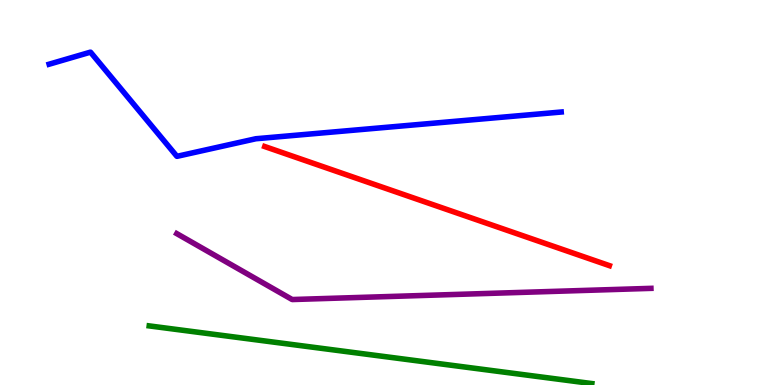[{'lines': ['blue', 'red'], 'intersections': []}, {'lines': ['green', 'red'], 'intersections': []}, {'lines': ['purple', 'red'], 'intersections': []}, {'lines': ['blue', 'green'], 'intersections': []}, {'lines': ['blue', 'purple'], 'intersections': []}, {'lines': ['green', 'purple'], 'intersections': []}]